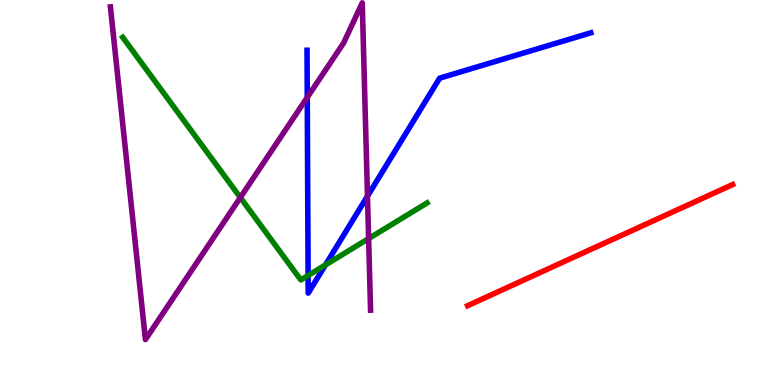[{'lines': ['blue', 'red'], 'intersections': []}, {'lines': ['green', 'red'], 'intersections': []}, {'lines': ['purple', 'red'], 'intersections': []}, {'lines': ['blue', 'green'], 'intersections': [{'x': 3.98, 'y': 2.84}, {'x': 4.2, 'y': 3.12}]}, {'lines': ['blue', 'purple'], 'intersections': [{'x': 3.96, 'y': 7.47}, {'x': 4.74, 'y': 4.9}]}, {'lines': ['green', 'purple'], 'intersections': [{'x': 3.1, 'y': 4.87}, {'x': 4.76, 'y': 3.8}]}]